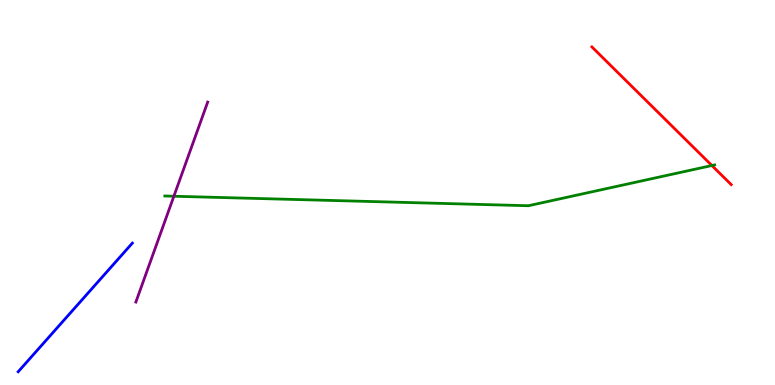[{'lines': ['blue', 'red'], 'intersections': []}, {'lines': ['green', 'red'], 'intersections': [{'x': 9.19, 'y': 5.7}]}, {'lines': ['purple', 'red'], 'intersections': []}, {'lines': ['blue', 'green'], 'intersections': []}, {'lines': ['blue', 'purple'], 'intersections': []}, {'lines': ['green', 'purple'], 'intersections': [{'x': 2.24, 'y': 4.9}]}]